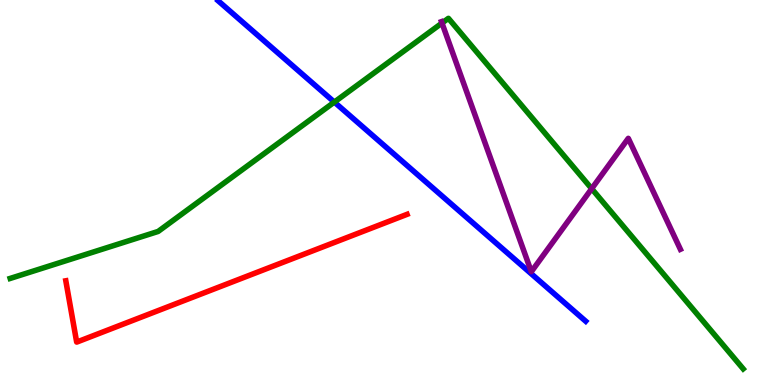[{'lines': ['blue', 'red'], 'intersections': []}, {'lines': ['green', 'red'], 'intersections': []}, {'lines': ['purple', 'red'], 'intersections': []}, {'lines': ['blue', 'green'], 'intersections': [{'x': 4.31, 'y': 7.35}]}, {'lines': ['blue', 'purple'], 'intersections': []}, {'lines': ['green', 'purple'], 'intersections': [{'x': 5.7, 'y': 9.4}, {'x': 7.63, 'y': 5.1}]}]